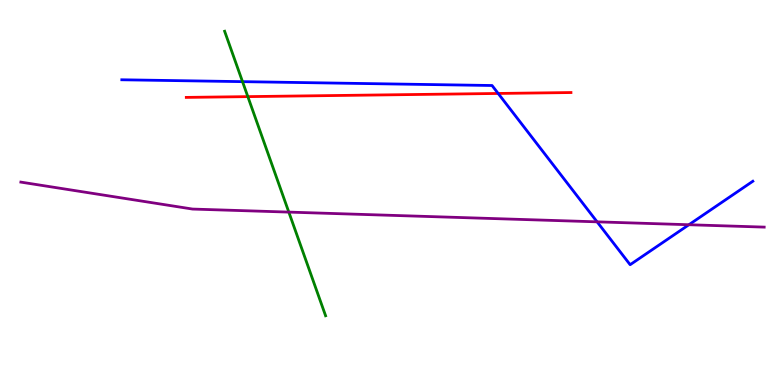[{'lines': ['blue', 'red'], 'intersections': [{'x': 6.43, 'y': 7.57}]}, {'lines': ['green', 'red'], 'intersections': [{'x': 3.2, 'y': 7.49}]}, {'lines': ['purple', 'red'], 'intersections': []}, {'lines': ['blue', 'green'], 'intersections': [{'x': 3.13, 'y': 7.88}]}, {'lines': ['blue', 'purple'], 'intersections': [{'x': 7.7, 'y': 4.24}, {'x': 8.89, 'y': 4.16}]}, {'lines': ['green', 'purple'], 'intersections': [{'x': 3.73, 'y': 4.49}]}]